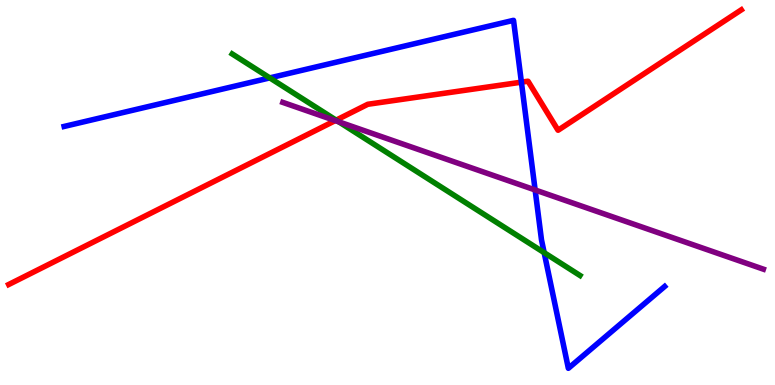[{'lines': ['blue', 'red'], 'intersections': [{'x': 6.73, 'y': 7.87}]}, {'lines': ['green', 'red'], 'intersections': [{'x': 4.34, 'y': 6.88}]}, {'lines': ['purple', 'red'], 'intersections': [{'x': 4.33, 'y': 6.87}]}, {'lines': ['blue', 'green'], 'intersections': [{'x': 3.48, 'y': 7.98}, {'x': 7.02, 'y': 3.44}]}, {'lines': ['blue', 'purple'], 'intersections': [{'x': 6.9, 'y': 5.07}]}, {'lines': ['green', 'purple'], 'intersections': [{'x': 4.37, 'y': 6.84}]}]